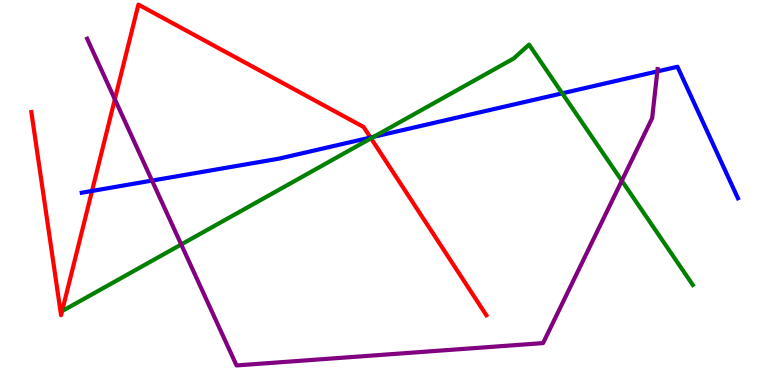[{'lines': ['blue', 'red'], 'intersections': [{'x': 1.19, 'y': 5.04}, {'x': 4.78, 'y': 6.43}]}, {'lines': ['green', 'red'], 'intersections': [{'x': 4.79, 'y': 6.41}]}, {'lines': ['purple', 'red'], 'intersections': [{'x': 1.48, 'y': 7.42}]}, {'lines': ['blue', 'green'], 'intersections': [{'x': 4.82, 'y': 6.45}, {'x': 7.25, 'y': 7.58}]}, {'lines': ['blue', 'purple'], 'intersections': [{'x': 1.96, 'y': 5.31}, {'x': 8.48, 'y': 8.15}]}, {'lines': ['green', 'purple'], 'intersections': [{'x': 2.34, 'y': 3.65}, {'x': 8.02, 'y': 5.31}]}]